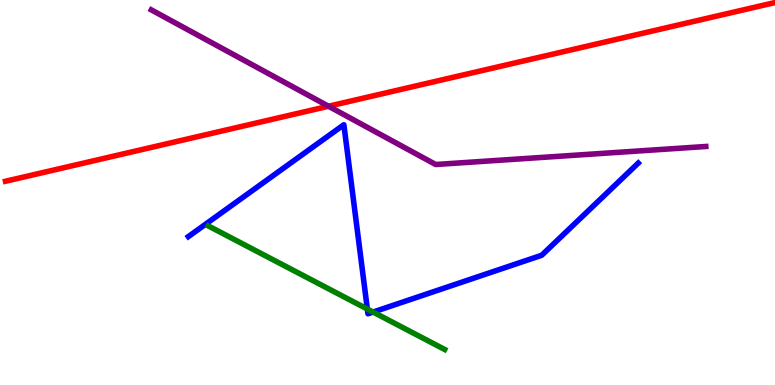[{'lines': ['blue', 'red'], 'intersections': []}, {'lines': ['green', 'red'], 'intersections': []}, {'lines': ['purple', 'red'], 'intersections': [{'x': 4.24, 'y': 7.24}]}, {'lines': ['blue', 'green'], 'intersections': [{'x': 4.74, 'y': 1.97}, {'x': 4.81, 'y': 1.89}]}, {'lines': ['blue', 'purple'], 'intersections': []}, {'lines': ['green', 'purple'], 'intersections': []}]